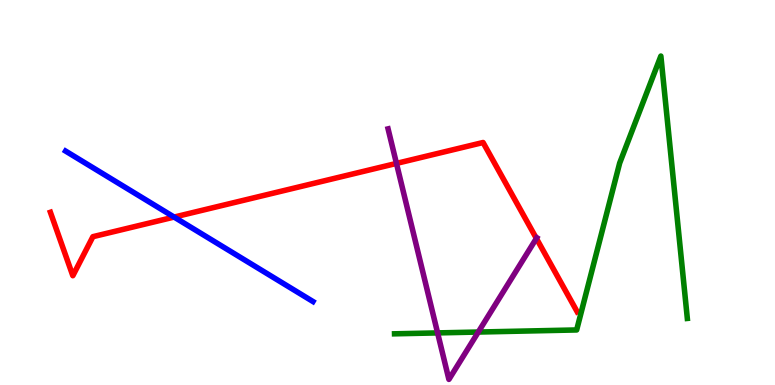[{'lines': ['blue', 'red'], 'intersections': [{'x': 2.25, 'y': 4.36}]}, {'lines': ['green', 'red'], 'intersections': []}, {'lines': ['purple', 'red'], 'intersections': [{'x': 5.12, 'y': 5.76}, {'x': 6.92, 'y': 3.81}]}, {'lines': ['blue', 'green'], 'intersections': []}, {'lines': ['blue', 'purple'], 'intersections': []}, {'lines': ['green', 'purple'], 'intersections': [{'x': 5.65, 'y': 1.35}, {'x': 6.17, 'y': 1.38}]}]